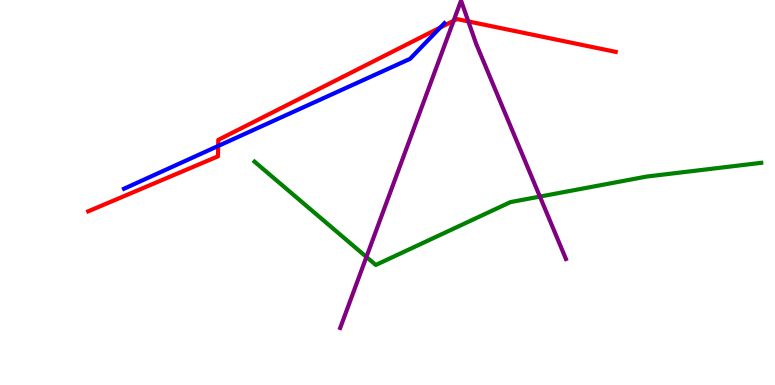[{'lines': ['blue', 'red'], 'intersections': [{'x': 2.82, 'y': 6.21}, {'x': 5.68, 'y': 9.29}]}, {'lines': ['green', 'red'], 'intersections': []}, {'lines': ['purple', 'red'], 'intersections': [{'x': 5.85, 'y': 9.46}, {'x': 6.04, 'y': 9.44}]}, {'lines': ['blue', 'green'], 'intersections': []}, {'lines': ['blue', 'purple'], 'intersections': []}, {'lines': ['green', 'purple'], 'intersections': [{'x': 4.73, 'y': 3.33}, {'x': 6.97, 'y': 4.89}]}]